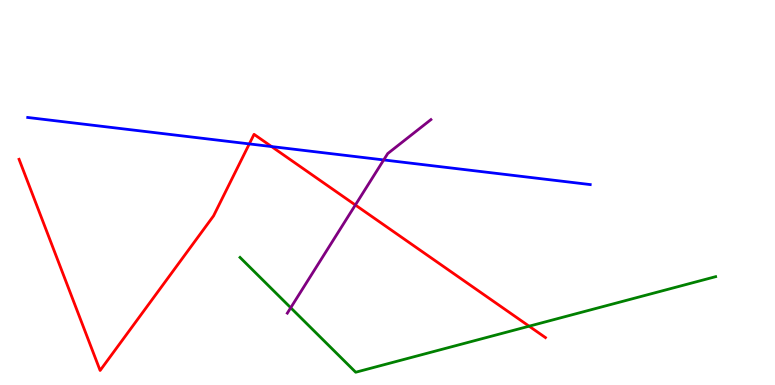[{'lines': ['blue', 'red'], 'intersections': [{'x': 3.22, 'y': 6.26}, {'x': 3.5, 'y': 6.19}]}, {'lines': ['green', 'red'], 'intersections': [{'x': 6.83, 'y': 1.53}]}, {'lines': ['purple', 'red'], 'intersections': [{'x': 4.59, 'y': 4.68}]}, {'lines': ['blue', 'green'], 'intersections': []}, {'lines': ['blue', 'purple'], 'intersections': [{'x': 4.95, 'y': 5.85}]}, {'lines': ['green', 'purple'], 'intersections': [{'x': 3.75, 'y': 2.01}]}]